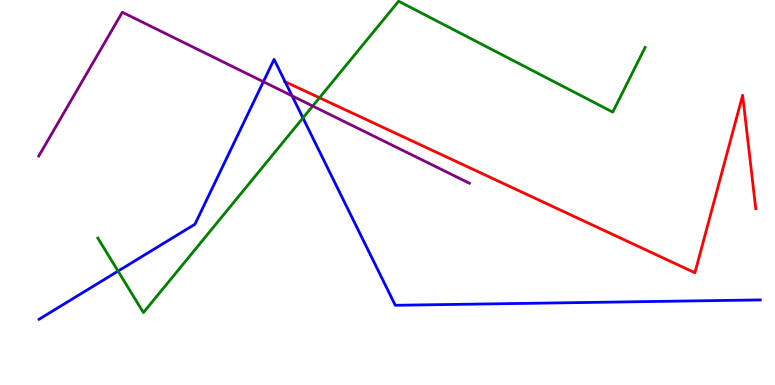[{'lines': ['blue', 'red'], 'intersections': [{'x': 3.68, 'y': 7.88}]}, {'lines': ['green', 'red'], 'intersections': [{'x': 4.12, 'y': 7.46}]}, {'lines': ['purple', 'red'], 'intersections': []}, {'lines': ['blue', 'green'], 'intersections': [{'x': 1.52, 'y': 2.96}, {'x': 3.91, 'y': 6.94}]}, {'lines': ['blue', 'purple'], 'intersections': [{'x': 3.4, 'y': 7.88}, {'x': 3.77, 'y': 7.51}]}, {'lines': ['green', 'purple'], 'intersections': [{'x': 4.03, 'y': 7.25}]}]